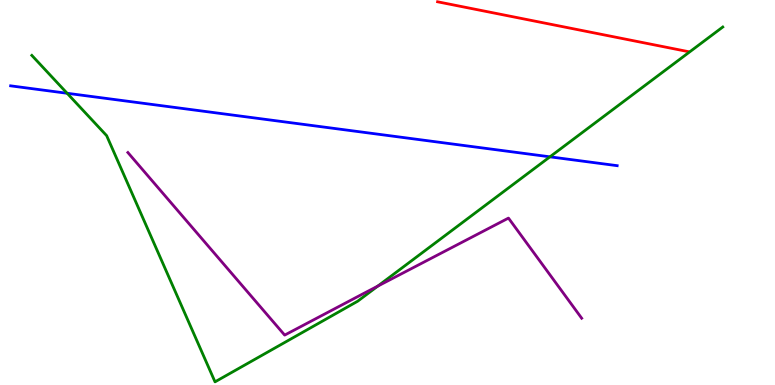[{'lines': ['blue', 'red'], 'intersections': []}, {'lines': ['green', 'red'], 'intersections': []}, {'lines': ['purple', 'red'], 'intersections': []}, {'lines': ['blue', 'green'], 'intersections': [{'x': 0.866, 'y': 7.58}, {'x': 7.1, 'y': 5.93}]}, {'lines': ['blue', 'purple'], 'intersections': []}, {'lines': ['green', 'purple'], 'intersections': [{'x': 4.87, 'y': 2.57}]}]